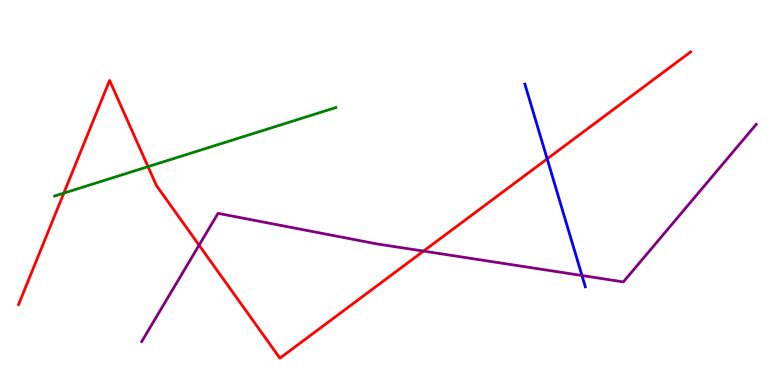[{'lines': ['blue', 'red'], 'intersections': [{'x': 7.06, 'y': 5.87}]}, {'lines': ['green', 'red'], 'intersections': [{'x': 0.823, 'y': 4.98}, {'x': 1.91, 'y': 5.67}]}, {'lines': ['purple', 'red'], 'intersections': [{'x': 2.57, 'y': 3.63}, {'x': 5.46, 'y': 3.48}]}, {'lines': ['blue', 'green'], 'intersections': []}, {'lines': ['blue', 'purple'], 'intersections': [{'x': 7.51, 'y': 2.84}]}, {'lines': ['green', 'purple'], 'intersections': []}]